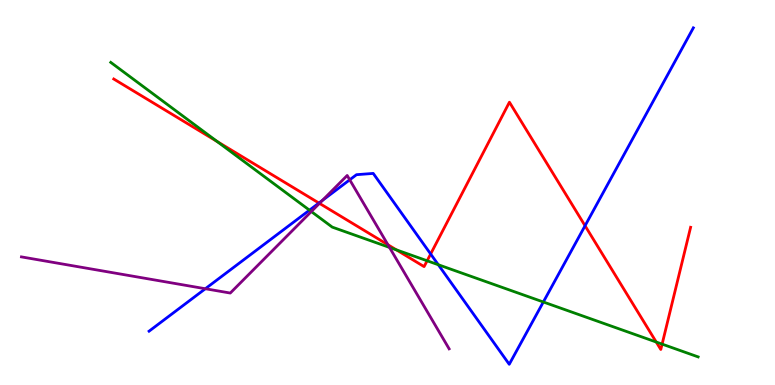[{'lines': ['blue', 'red'], 'intersections': [{'x': 4.12, 'y': 4.73}, {'x': 5.56, 'y': 3.4}, {'x': 7.55, 'y': 4.14}]}, {'lines': ['green', 'red'], 'intersections': [{'x': 2.8, 'y': 6.32}, {'x': 5.11, 'y': 3.51}, {'x': 5.51, 'y': 3.23}, {'x': 8.47, 'y': 1.12}, {'x': 8.54, 'y': 1.06}]}, {'lines': ['purple', 'red'], 'intersections': [{'x': 4.12, 'y': 4.72}, {'x': 5.01, 'y': 3.64}]}, {'lines': ['blue', 'green'], 'intersections': [{'x': 3.99, 'y': 4.54}, {'x': 5.66, 'y': 3.12}, {'x': 7.01, 'y': 2.16}]}, {'lines': ['blue', 'purple'], 'intersections': [{'x': 2.65, 'y': 2.5}, {'x': 4.16, 'y': 4.79}, {'x': 4.51, 'y': 5.33}]}, {'lines': ['green', 'purple'], 'intersections': [{'x': 4.02, 'y': 4.51}, {'x': 5.03, 'y': 3.57}]}]